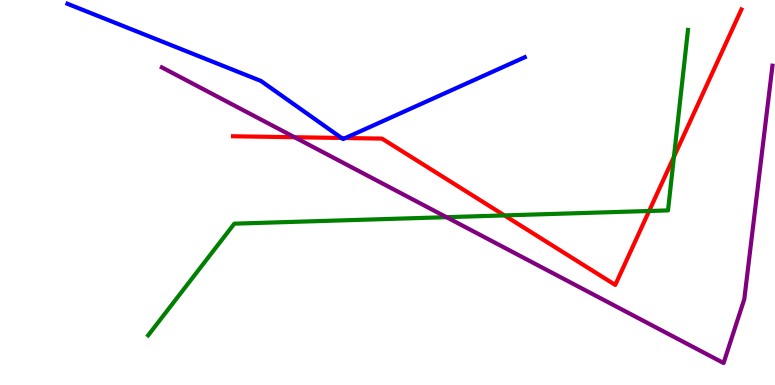[{'lines': ['blue', 'red'], 'intersections': [{'x': 4.41, 'y': 6.42}, {'x': 4.46, 'y': 6.41}]}, {'lines': ['green', 'red'], 'intersections': [{'x': 6.51, 'y': 4.4}, {'x': 8.38, 'y': 4.52}, {'x': 8.7, 'y': 5.93}]}, {'lines': ['purple', 'red'], 'intersections': [{'x': 3.8, 'y': 6.44}]}, {'lines': ['blue', 'green'], 'intersections': []}, {'lines': ['blue', 'purple'], 'intersections': []}, {'lines': ['green', 'purple'], 'intersections': [{'x': 5.76, 'y': 4.36}]}]